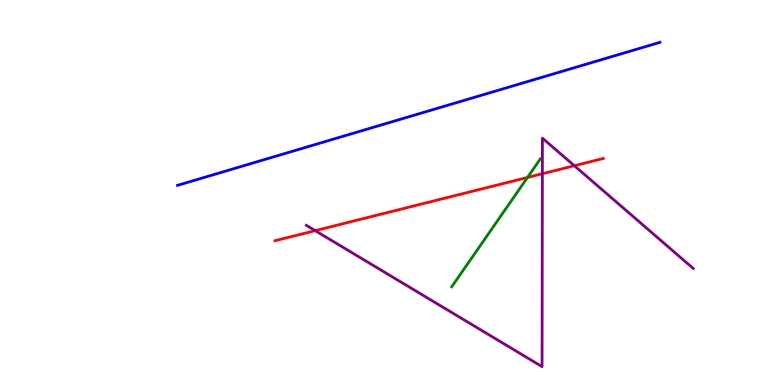[{'lines': ['blue', 'red'], 'intersections': []}, {'lines': ['green', 'red'], 'intersections': [{'x': 6.81, 'y': 5.39}]}, {'lines': ['purple', 'red'], 'intersections': [{'x': 4.07, 'y': 4.01}, {'x': 7.0, 'y': 5.49}, {'x': 7.41, 'y': 5.7}]}, {'lines': ['blue', 'green'], 'intersections': []}, {'lines': ['blue', 'purple'], 'intersections': []}, {'lines': ['green', 'purple'], 'intersections': []}]